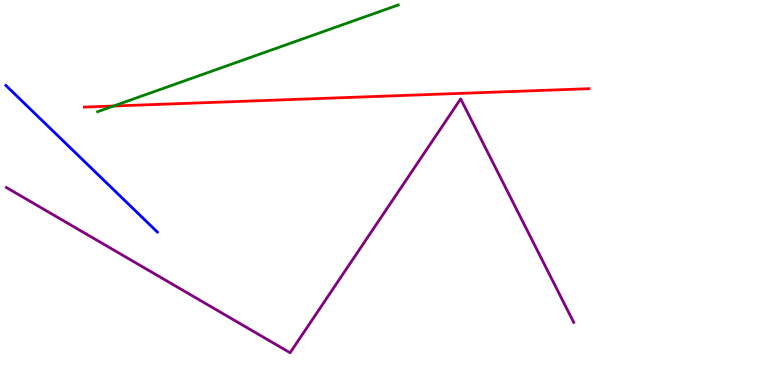[{'lines': ['blue', 'red'], 'intersections': []}, {'lines': ['green', 'red'], 'intersections': [{'x': 1.47, 'y': 7.25}]}, {'lines': ['purple', 'red'], 'intersections': []}, {'lines': ['blue', 'green'], 'intersections': []}, {'lines': ['blue', 'purple'], 'intersections': []}, {'lines': ['green', 'purple'], 'intersections': []}]